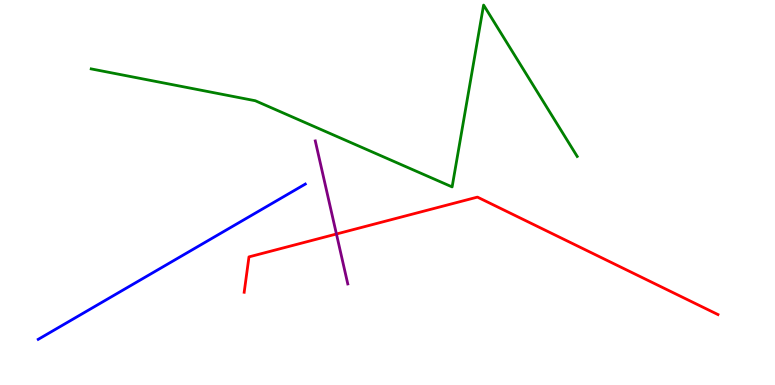[{'lines': ['blue', 'red'], 'intersections': []}, {'lines': ['green', 'red'], 'intersections': []}, {'lines': ['purple', 'red'], 'intersections': [{'x': 4.34, 'y': 3.92}]}, {'lines': ['blue', 'green'], 'intersections': []}, {'lines': ['blue', 'purple'], 'intersections': []}, {'lines': ['green', 'purple'], 'intersections': []}]